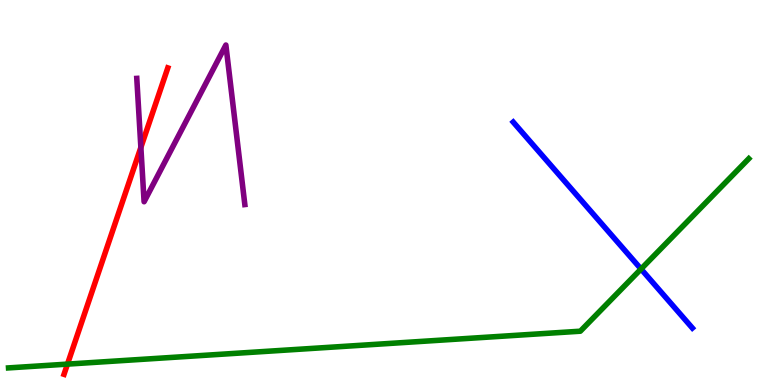[{'lines': ['blue', 'red'], 'intersections': []}, {'lines': ['green', 'red'], 'intersections': [{'x': 0.871, 'y': 0.542}]}, {'lines': ['purple', 'red'], 'intersections': [{'x': 1.82, 'y': 6.17}]}, {'lines': ['blue', 'green'], 'intersections': [{'x': 8.27, 'y': 3.01}]}, {'lines': ['blue', 'purple'], 'intersections': []}, {'lines': ['green', 'purple'], 'intersections': []}]